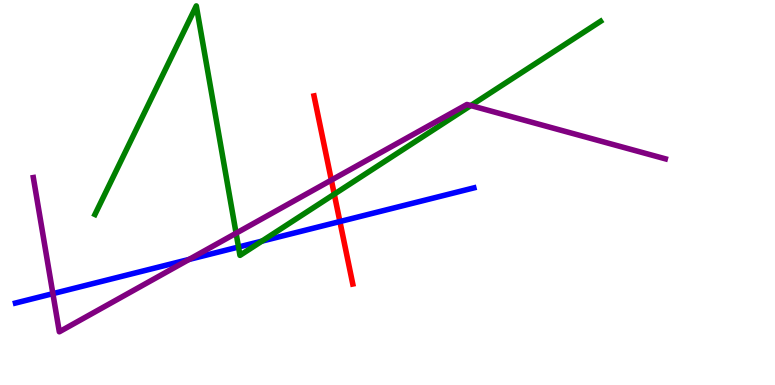[{'lines': ['blue', 'red'], 'intersections': [{'x': 4.39, 'y': 4.25}]}, {'lines': ['green', 'red'], 'intersections': [{'x': 4.31, 'y': 4.96}]}, {'lines': ['purple', 'red'], 'intersections': [{'x': 4.28, 'y': 5.32}]}, {'lines': ['blue', 'green'], 'intersections': [{'x': 3.08, 'y': 3.58}, {'x': 3.38, 'y': 3.74}]}, {'lines': ['blue', 'purple'], 'intersections': [{'x': 0.682, 'y': 2.37}, {'x': 2.44, 'y': 3.26}]}, {'lines': ['green', 'purple'], 'intersections': [{'x': 3.05, 'y': 3.94}, {'x': 6.07, 'y': 7.26}]}]